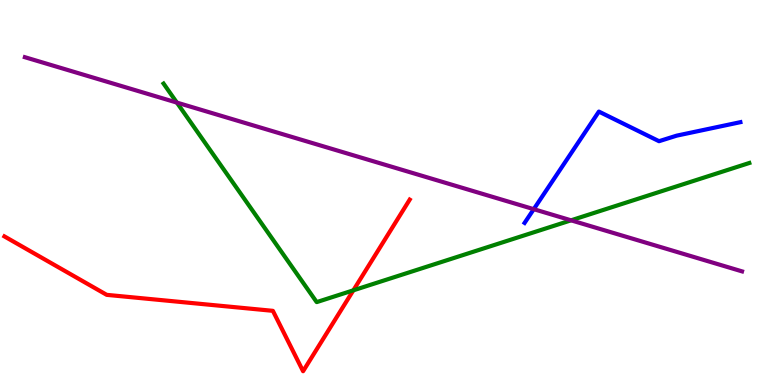[{'lines': ['blue', 'red'], 'intersections': []}, {'lines': ['green', 'red'], 'intersections': [{'x': 4.56, 'y': 2.46}]}, {'lines': ['purple', 'red'], 'intersections': []}, {'lines': ['blue', 'green'], 'intersections': []}, {'lines': ['blue', 'purple'], 'intersections': [{'x': 6.89, 'y': 4.57}]}, {'lines': ['green', 'purple'], 'intersections': [{'x': 2.28, 'y': 7.34}, {'x': 7.37, 'y': 4.28}]}]